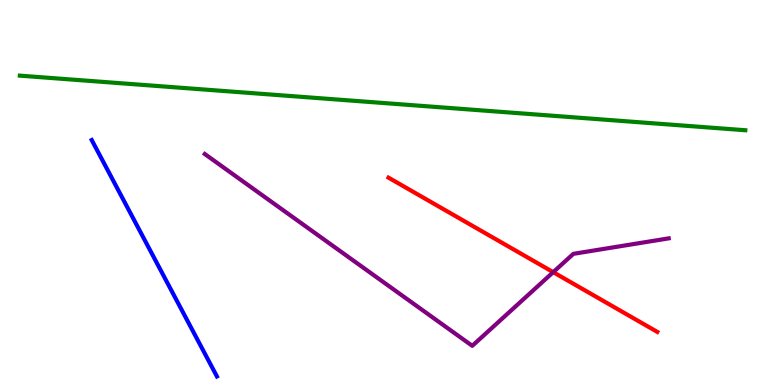[{'lines': ['blue', 'red'], 'intersections': []}, {'lines': ['green', 'red'], 'intersections': []}, {'lines': ['purple', 'red'], 'intersections': [{'x': 7.14, 'y': 2.93}]}, {'lines': ['blue', 'green'], 'intersections': []}, {'lines': ['blue', 'purple'], 'intersections': []}, {'lines': ['green', 'purple'], 'intersections': []}]